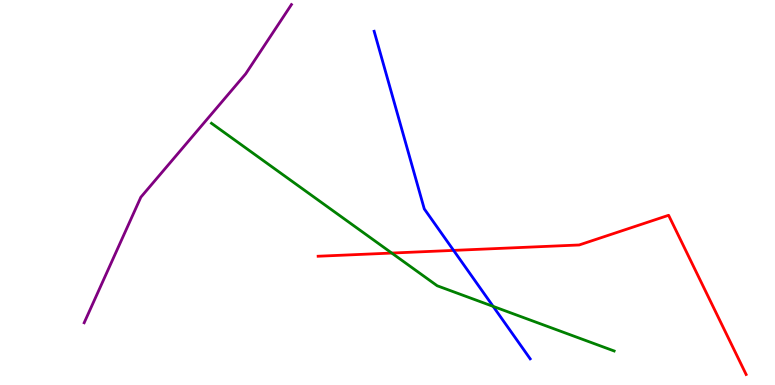[{'lines': ['blue', 'red'], 'intersections': [{'x': 5.85, 'y': 3.5}]}, {'lines': ['green', 'red'], 'intersections': [{'x': 5.05, 'y': 3.43}]}, {'lines': ['purple', 'red'], 'intersections': []}, {'lines': ['blue', 'green'], 'intersections': [{'x': 6.36, 'y': 2.04}]}, {'lines': ['blue', 'purple'], 'intersections': []}, {'lines': ['green', 'purple'], 'intersections': []}]